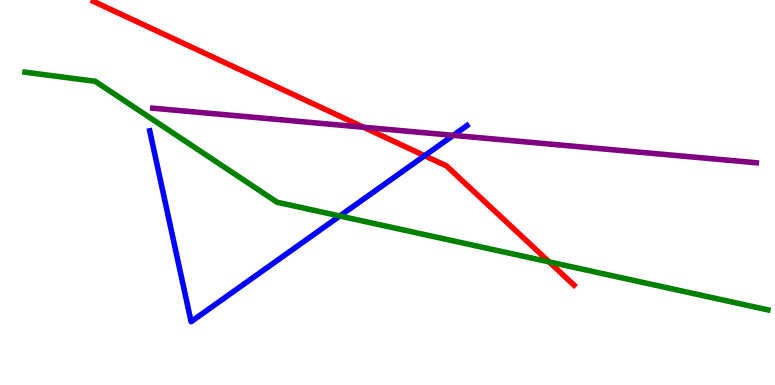[{'lines': ['blue', 'red'], 'intersections': [{'x': 5.48, 'y': 5.96}]}, {'lines': ['green', 'red'], 'intersections': [{'x': 7.09, 'y': 3.2}]}, {'lines': ['purple', 'red'], 'intersections': [{'x': 4.69, 'y': 6.7}]}, {'lines': ['blue', 'green'], 'intersections': [{'x': 4.38, 'y': 4.39}]}, {'lines': ['blue', 'purple'], 'intersections': [{'x': 5.85, 'y': 6.48}]}, {'lines': ['green', 'purple'], 'intersections': []}]